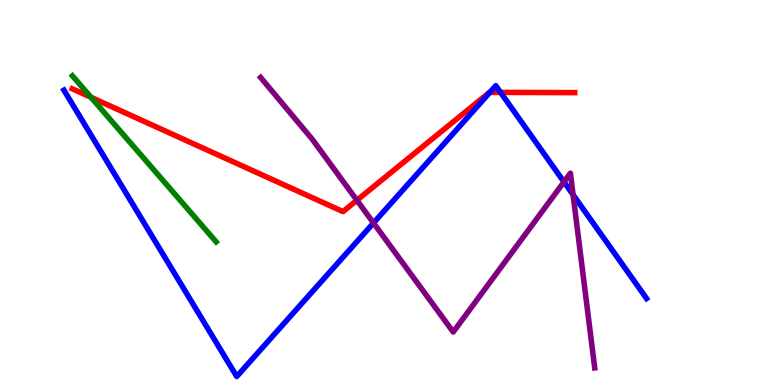[{'lines': ['blue', 'red'], 'intersections': [{'x': 6.32, 'y': 7.6}, {'x': 6.46, 'y': 7.6}]}, {'lines': ['green', 'red'], 'intersections': [{'x': 1.17, 'y': 7.47}]}, {'lines': ['purple', 'red'], 'intersections': [{'x': 4.61, 'y': 4.8}]}, {'lines': ['blue', 'green'], 'intersections': []}, {'lines': ['blue', 'purple'], 'intersections': [{'x': 4.82, 'y': 4.21}, {'x': 7.28, 'y': 5.27}, {'x': 7.39, 'y': 4.94}]}, {'lines': ['green', 'purple'], 'intersections': []}]